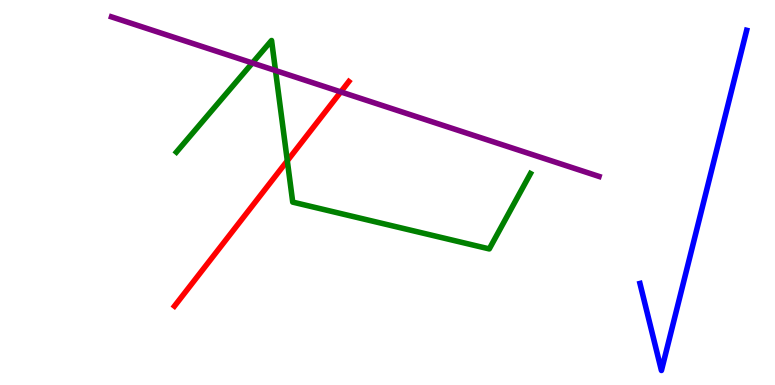[{'lines': ['blue', 'red'], 'intersections': []}, {'lines': ['green', 'red'], 'intersections': [{'x': 3.71, 'y': 5.82}]}, {'lines': ['purple', 'red'], 'intersections': [{'x': 4.4, 'y': 7.61}]}, {'lines': ['blue', 'green'], 'intersections': []}, {'lines': ['blue', 'purple'], 'intersections': []}, {'lines': ['green', 'purple'], 'intersections': [{'x': 3.26, 'y': 8.36}, {'x': 3.55, 'y': 8.17}]}]